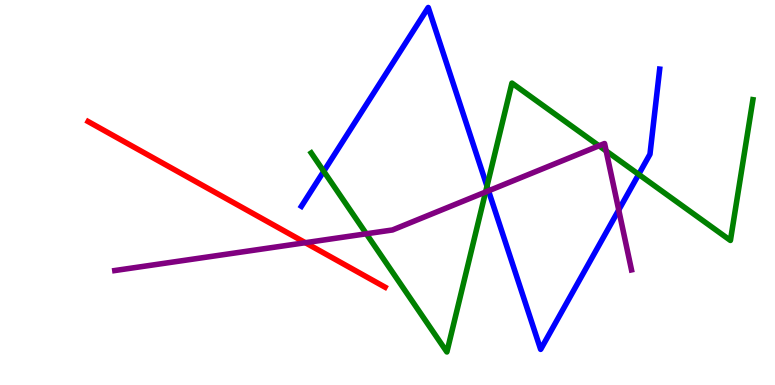[{'lines': ['blue', 'red'], 'intersections': []}, {'lines': ['green', 'red'], 'intersections': []}, {'lines': ['purple', 'red'], 'intersections': [{'x': 3.94, 'y': 3.7}]}, {'lines': ['blue', 'green'], 'intersections': [{'x': 4.18, 'y': 5.55}, {'x': 6.28, 'y': 5.16}, {'x': 8.24, 'y': 5.47}]}, {'lines': ['blue', 'purple'], 'intersections': [{'x': 6.3, 'y': 5.04}, {'x': 7.98, 'y': 4.55}]}, {'lines': ['green', 'purple'], 'intersections': [{'x': 4.73, 'y': 3.93}, {'x': 6.27, 'y': 5.01}, {'x': 7.73, 'y': 6.21}, {'x': 7.82, 'y': 6.08}]}]